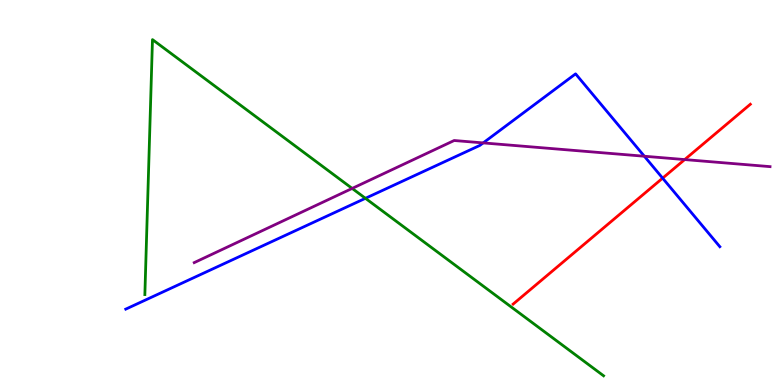[{'lines': ['blue', 'red'], 'intersections': [{'x': 8.55, 'y': 5.37}]}, {'lines': ['green', 'red'], 'intersections': []}, {'lines': ['purple', 'red'], 'intersections': [{'x': 8.83, 'y': 5.86}]}, {'lines': ['blue', 'green'], 'intersections': [{'x': 4.72, 'y': 4.85}]}, {'lines': ['blue', 'purple'], 'intersections': [{'x': 6.23, 'y': 6.29}, {'x': 8.31, 'y': 5.94}]}, {'lines': ['green', 'purple'], 'intersections': [{'x': 4.54, 'y': 5.11}]}]